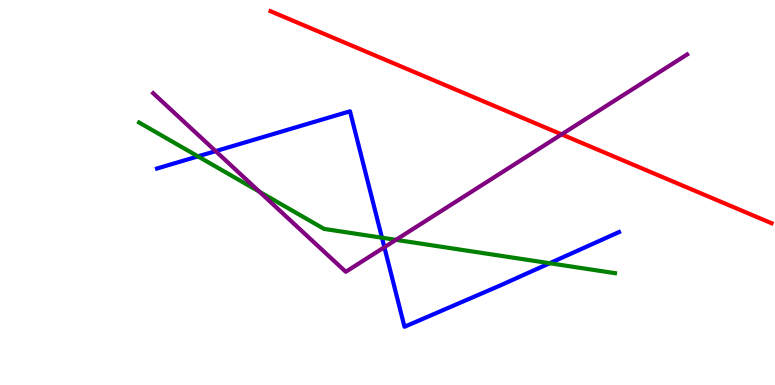[{'lines': ['blue', 'red'], 'intersections': []}, {'lines': ['green', 'red'], 'intersections': []}, {'lines': ['purple', 'red'], 'intersections': [{'x': 7.25, 'y': 6.51}]}, {'lines': ['blue', 'green'], 'intersections': [{'x': 2.55, 'y': 5.94}, {'x': 4.93, 'y': 3.83}, {'x': 7.09, 'y': 3.16}]}, {'lines': ['blue', 'purple'], 'intersections': [{'x': 2.78, 'y': 6.07}, {'x': 4.96, 'y': 3.58}]}, {'lines': ['green', 'purple'], 'intersections': [{'x': 3.35, 'y': 5.02}, {'x': 5.11, 'y': 3.77}]}]